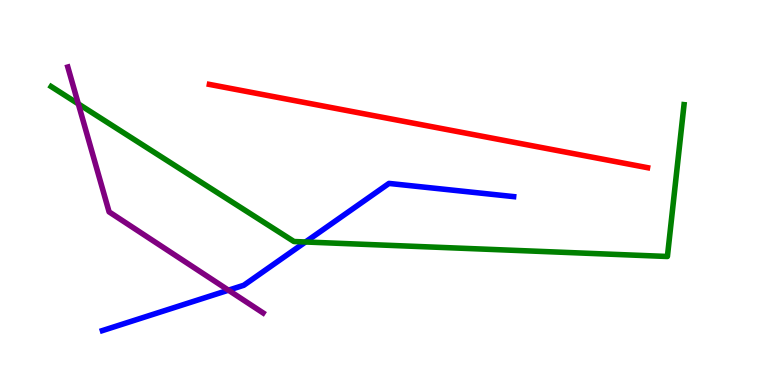[{'lines': ['blue', 'red'], 'intersections': []}, {'lines': ['green', 'red'], 'intersections': []}, {'lines': ['purple', 'red'], 'intersections': []}, {'lines': ['blue', 'green'], 'intersections': [{'x': 3.94, 'y': 3.71}]}, {'lines': ['blue', 'purple'], 'intersections': [{'x': 2.95, 'y': 2.46}]}, {'lines': ['green', 'purple'], 'intersections': [{'x': 1.01, 'y': 7.3}]}]